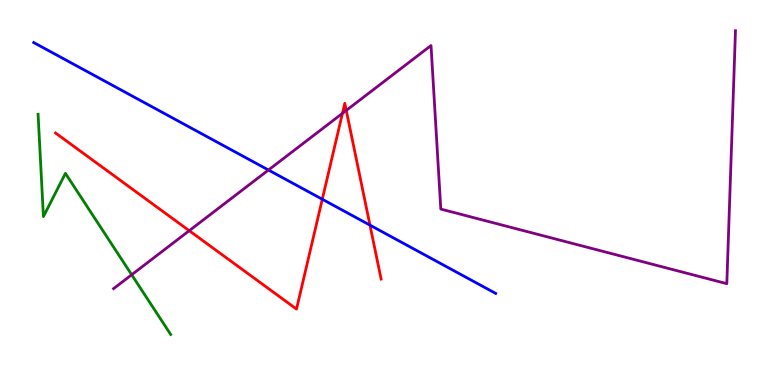[{'lines': ['blue', 'red'], 'intersections': [{'x': 4.16, 'y': 4.82}, {'x': 4.77, 'y': 4.15}]}, {'lines': ['green', 'red'], 'intersections': []}, {'lines': ['purple', 'red'], 'intersections': [{'x': 2.44, 'y': 4.01}, {'x': 4.42, 'y': 7.06}, {'x': 4.47, 'y': 7.13}]}, {'lines': ['blue', 'green'], 'intersections': []}, {'lines': ['blue', 'purple'], 'intersections': [{'x': 3.46, 'y': 5.58}]}, {'lines': ['green', 'purple'], 'intersections': [{'x': 1.7, 'y': 2.86}]}]